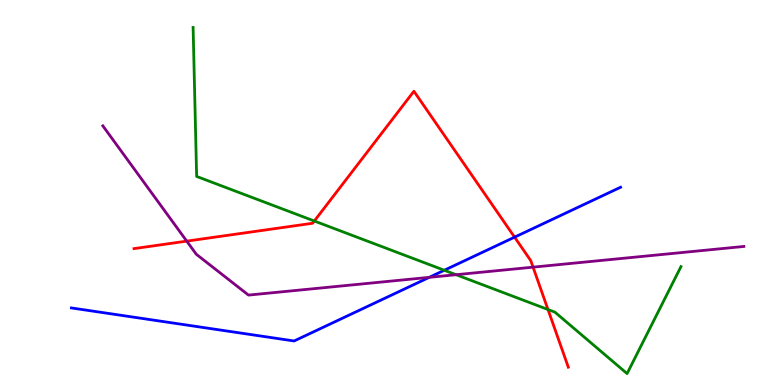[{'lines': ['blue', 'red'], 'intersections': [{'x': 6.64, 'y': 3.84}]}, {'lines': ['green', 'red'], 'intersections': [{'x': 4.06, 'y': 4.26}, {'x': 7.07, 'y': 1.96}]}, {'lines': ['purple', 'red'], 'intersections': [{'x': 2.41, 'y': 3.74}, {'x': 6.88, 'y': 3.06}]}, {'lines': ['blue', 'green'], 'intersections': [{'x': 5.73, 'y': 2.98}]}, {'lines': ['blue', 'purple'], 'intersections': [{'x': 5.54, 'y': 2.8}]}, {'lines': ['green', 'purple'], 'intersections': [{'x': 5.88, 'y': 2.86}]}]